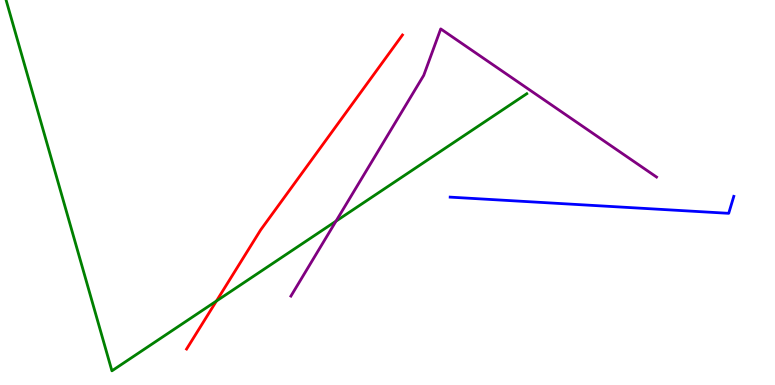[{'lines': ['blue', 'red'], 'intersections': []}, {'lines': ['green', 'red'], 'intersections': [{'x': 2.79, 'y': 2.18}]}, {'lines': ['purple', 'red'], 'intersections': []}, {'lines': ['blue', 'green'], 'intersections': []}, {'lines': ['blue', 'purple'], 'intersections': []}, {'lines': ['green', 'purple'], 'intersections': [{'x': 4.34, 'y': 4.26}]}]